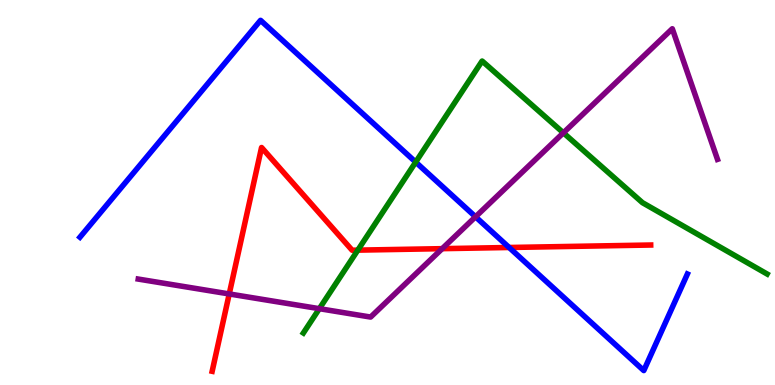[{'lines': ['blue', 'red'], 'intersections': [{'x': 6.57, 'y': 3.57}]}, {'lines': ['green', 'red'], 'intersections': [{'x': 4.62, 'y': 3.5}]}, {'lines': ['purple', 'red'], 'intersections': [{'x': 2.96, 'y': 2.36}, {'x': 5.71, 'y': 3.54}]}, {'lines': ['blue', 'green'], 'intersections': [{'x': 5.36, 'y': 5.79}]}, {'lines': ['blue', 'purple'], 'intersections': [{'x': 6.14, 'y': 4.37}]}, {'lines': ['green', 'purple'], 'intersections': [{'x': 4.12, 'y': 1.98}, {'x': 7.27, 'y': 6.55}]}]